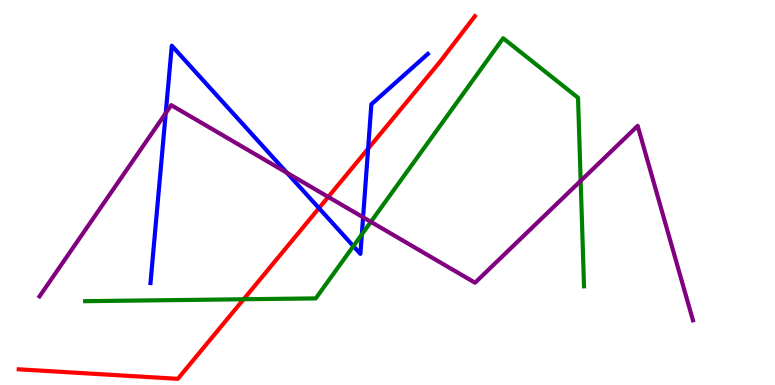[{'lines': ['blue', 'red'], 'intersections': [{'x': 4.12, 'y': 4.59}, {'x': 4.75, 'y': 6.14}]}, {'lines': ['green', 'red'], 'intersections': [{'x': 3.14, 'y': 2.23}]}, {'lines': ['purple', 'red'], 'intersections': [{'x': 4.24, 'y': 4.88}]}, {'lines': ['blue', 'green'], 'intersections': [{'x': 4.56, 'y': 3.61}, {'x': 4.67, 'y': 3.91}]}, {'lines': ['blue', 'purple'], 'intersections': [{'x': 2.14, 'y': 7.06}, {'x': 3.7, 'y': 5.51}, {'x': 4.68, 'y': 4.36}]}, {'lines': ['green', 'purple'], 'intersections': [{'x': 4.79, 'y': 4.24}, {'x': 7.49, 'y': 5.3}]}]